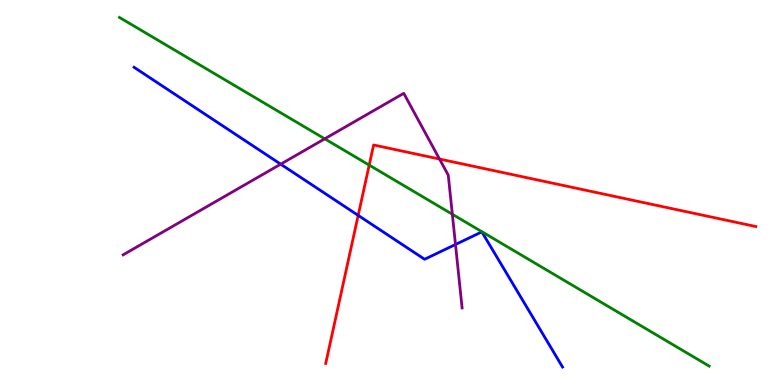[{'lines': ['blue', 'red'], 'intersections': [{'x': 4.62, 'y': 4.41}]}, {'lines': ['green', 'red'], 'intersections': [{'x': 4.76, 'y': 5.71}]}, {'lines': ['purple', 'red'], 'intersections': [{'x': 5.67, 'y': 5.87}]}, {'lines': ['blue', 'green'], 'intersections': []}, {'lines': ['blue', 'purple'], 'intersections': [{'x': 3.62, 'y': 5.74}, {'x': 5.88, 'y': 3.65}]}, {'lines': ['green', 'purple'], 'intersections': [{'x': 4.19, 'y': 6.39}, {'x': 5.84, 'y': 4.44}]}]